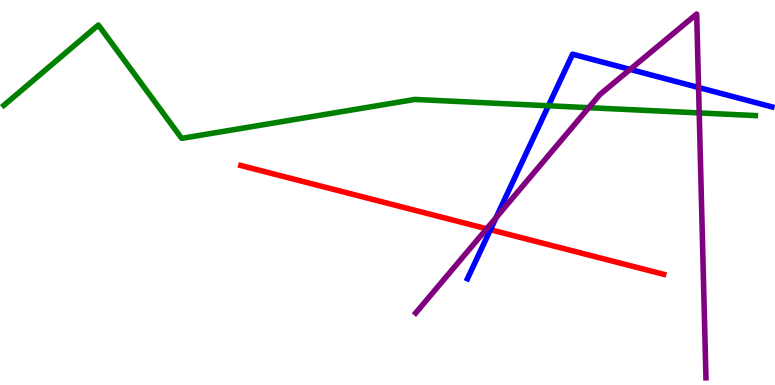[{'lines': ['blue', 'red'], 'intersections': [{'x': 6.33, 'y': 4.03}]}, {'lines': ['green', 'red'], 'intersections': []}, {'lines': ['purple', 'red'], 'intersections': [{'x': 6.28, 'y': 4.06}]}, {'lines': ['blue', 'green'], 'intersections': [{'x': 7.08, 'y': 7.25}]}, {'lines': ['blue', 'purple'], 'intersections': [{'x': 6.4, 'y': 4.35}, {'x': 8.13, 'y': 8.2}, {'x': 9.01, 'y': 7.73}]}, {'lines': ['green', 'purple'], 'intersections': [{'x': 7.6, 'y': 7.2}, {'x': 9.02, 'y': 7.07}]}]